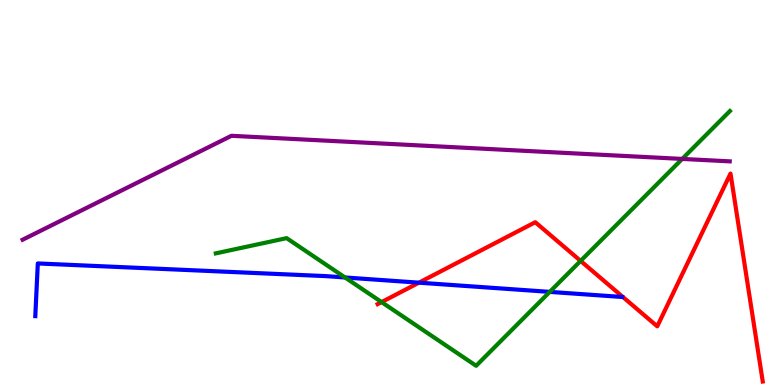[{'lines': ['blue', 'red'], 'intersections': [{'x': 5.41, 'y': 2.66}]}, {'lines': ['green', 'red'], 'intersections': [{'x': 4.92, 'y': 2.15}, {'x': 7.49, 'y': 3.22}]}, {'lines': ['purple', 'red'], 'intersections': []}, {'lines': ['blue', 'green'], 'intersections': [{'x': 4.45, 'y': 2.79}, {'x': 7.09, 'y': 2.42}]}, {'lines': ['blue', 'purple'], 'intersections': []}, {'lines': ['green', 'purple'], 'intersections': [{'x': 8.8, 'y': 5.87}]}]